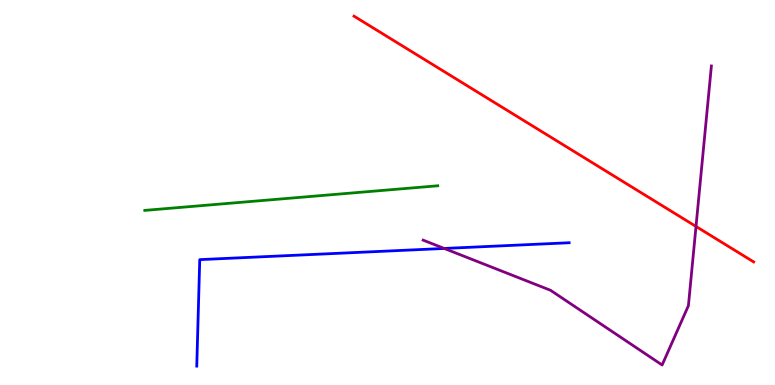[{'lines': ['blue', 'red'], 'intersections': []}, {'lines': ['green', 'red'], 'intersections': []}, {'lines': ['purple', 'red'], 'intersections': [{'x': 8.98, 'y': 4.12}]}, {'lines': ['blue', 'green'], 'intersections': []}, {'lines': ['blue', 'purple'], 'intersections': [{'x': 5.73, 'y': 3.55}]}, {'lines': ['green', 'purple'], 'intersections': []}]